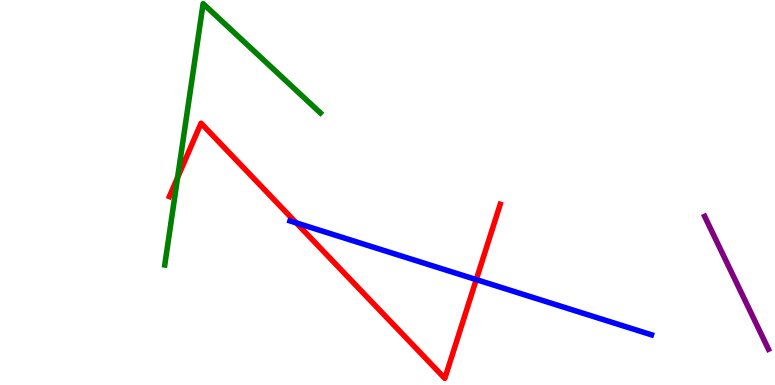[{'lines': ['blue', 'red'], 'intersections': [{'x': 3.82, 'y': 4.21}, {'x': 6.15, 'y': 2.74}]}, {'lines': ['green', 'red'], 'intersections': [{'x': 2.29, 'y': 5.39}]}, {'lines': ['purple', 'red'], 'intersections': []}, {'lines': ['blue', 'green'], 'intersections': []}, {'lines': ['blue', 'purple'], 'intersections': []}, {'lines': ['green', 'purple'], 'intersections': []}]